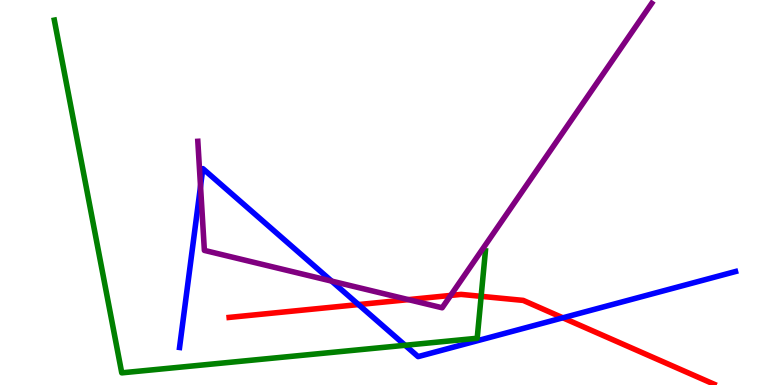[{'lines': ['blue', 'red'], 'intersections': [{'x': 4.63, 'y': 2.09}, {'x': 7.26, 'y': 1.75}]}, {'lines': ['green', 'red'], 'intersections': [{'x': 6.21, 'y': 2.3}]}, {'lines': ['purple', 'red'], 'intersections': [{'x': 5.27, 'y': 2.22}, {'x': 5.81, 'y': 2.33}]}, {'lines': ['blue', 'green'], 'intersections': [{'x': 5.23, 'y': 1.03}]}, {'lines': ['blue', 'purple'], 'intersections': [{'x': 2.59, 'y': 5.16}, {'x': 4.28, 'y': 2.7}]}, {'lines': ['green', 'purple'], 'intersections': []}]